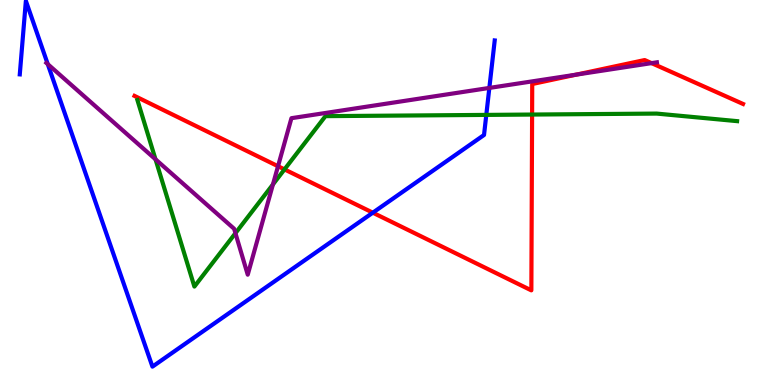[{'lines': ['blue', 'red'], 'intersections': [{'x': 4.81, 'y': 4.48}]}, {'lines': ['green', 'red'], 'intersections': [{'x': 3.67, 'y': 5.6}, {'x': 6.87, 'y': 7.02}]}, {'lines': ['purple', 'red'], 'intersections': [{'x': 3.59, 'y': 5.68}, {'x': 7.44, 'y': 8.06}, {'x': 8.41, 'y': 8.36}]}, {'lines': ['blue', 'green'], 'intersections': [{'x': 6.27, 'y': 7.02}]}, {'lines': ['blue', 'purple'], 'intersections': [{'x': 0.616, 'y': 8.33}, {'x': 6.31, 'y': 7.72}]}, {'lines': ['green', 'purple'], 'intersections': [{'x': 2.01, 'y': 5.86}, {'x': 3.04, 'y': 3.94}, {'x': 3.52, 'y': 5.21}]}]